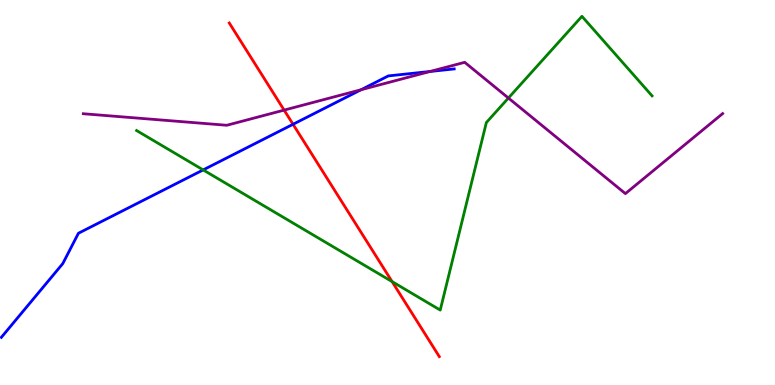[{'lines': ['blue', 'red'], 'intersections': [{'x': 3.78, 'y': 6.77}]}, {'lines': ['green', 'red'], 'intersections': [{'x': 5.06, 'y': 2.69}]}, {'lines': ['purple', 'red'], 'intersections': [{'x': 3.67, 'y': 7.14}]}, {'lines': ['blue', 'green'], 'intersections': [{'x': 2.62, 'y': 5.59}]}, {'lines': ['blue', 'purple'], 'intersections': [{'x': 4.66, 'y': 7.67}, {'x': 5.55, 'y': 8.14}]}, {'lines': ['green', 'purple'], 'intersections': [{'x': 6.56, 'y': 7.45}]}]